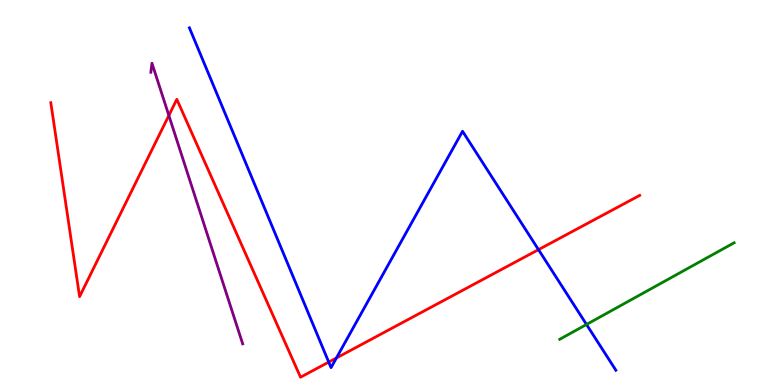[{'lines': ['blue', 'red'], 'intersections': [{'x': 4.24, 'y': 0.595}, {'x': 4.34, 'y': 0.702}, {'x': 6.95, 'y': 3.52}]}, {'lines': ['green', 'red'], 'intersections': []}, {'lines': ['purple', 'red'], 'intersections': [{'x': 2.18, 'y': 7.0}]}, {'lines': ['blue', 'green'], 'intersections': [{'x': 7.57, 'y': 1.57}]}, {'lines': ['blue', 'purple'], 'intersections': []}, {'lines': ['green', 'purple'], 'intersections': []}]